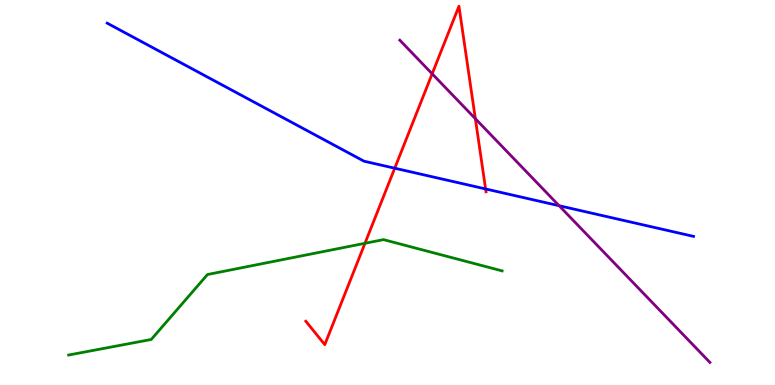[{'lines': ['blue', 'red'], 'intersections': [{'x': 5.09, 'y': 5.63}, {'x': 6.27, 'y': 5.09}]}, {'lines': ['green', 'red'], 'intersections': [{'x': 4.71, 'y': 3.68}]}, {'lines': ['purple', 'red'], 'intersections': [{'x': 5.58, 'y': 8.08}, {'x': 6.13, 'y': 6.92}]}, {'lines': ['blue', 'green'], 'intersections': []}, {'lines': ['blue', 'purple'], 'intersections': [{'x': 7.21, 'y': 4.66}]}, {'lines': ['green', 'purple'], 'intersections': []}]